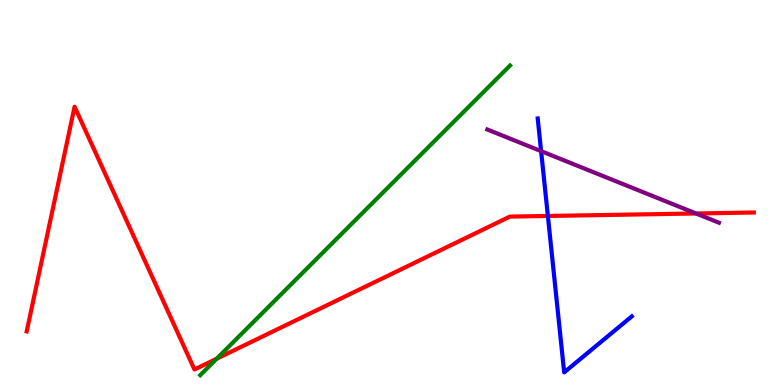[{'lines': ['blue', 'red'], 'intersections': [{'x': 7.07, 'y': 4.39}]}, {'lines': ['green', 'red'], 'intersections': [{'x': 2.8, 'y': 0.682}]}, {'lines': ['purple', 'red'], 'intersections': [{'x': 8.98, 'y': 4.46}]}, {'lines': ['blue', 'green'], 'intersections': []}, {'lines': ['blue', 'purple'], 'intersections': [{'x': 6.98, 'y': 6.07}]}, {'lines': ['green', 'purple'], 'intersections': []}]